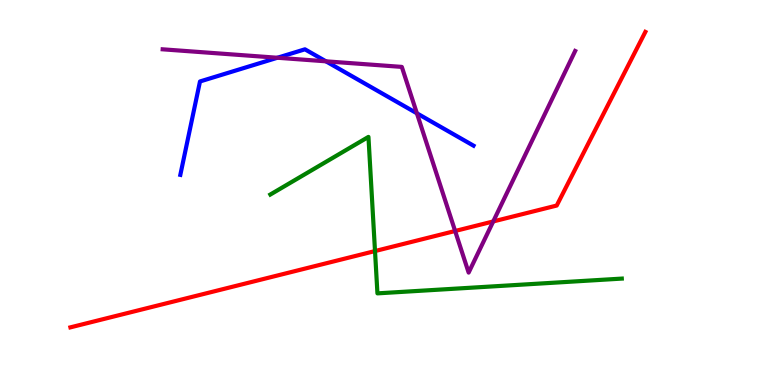[{'lines': ['blue', 'red'], 'intersections': []}, {'lines': ['green', 'red'], 'intersections': [{'x': 4.84, 'y': 3.48}]}, {'lines': ['purple', 'red'], 'intersections': [{'x': 5.87, 'y': 4.0}, {'x': 6.36, 'y': 4.25}]}, {'lines': ['blue', 'green'], 'intersections': []}, {'lines': ['blue', 'purple'], 'intersections': [{'x': 3.58, 'y': 8.5}, {'x': 4.21, 'y': 8.41}, {'x': 5.38, 'y': 7.06}]}, {'lines': ['green', 'purple'], 'intersections': []}]